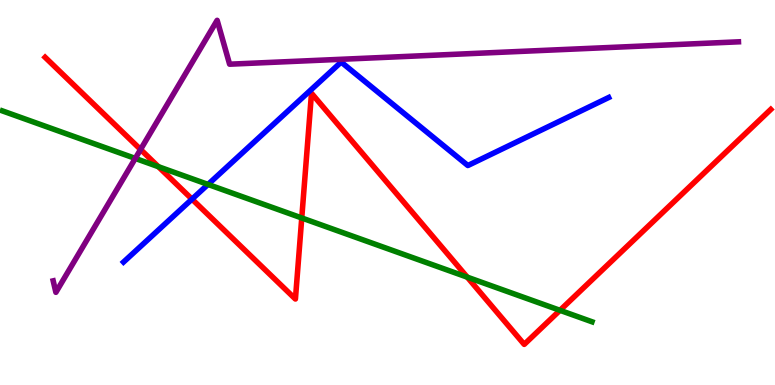[{'lines': ['blue', 'red'], 'intersections': [{'x': 2.48, 'y': 4.83}]}, {'lines': ['green', 'red'], 'intersections': [{'x': 2.04, 'y': 5.67}, {'x': 3.89, 'y': 4.34}, {'x': 6.03, 'y': 2.8}, {'x': 7.23, 'y': 1.94}]}, {'lines': ['purple', 'red'], 'intersections': [{'x': 1.81, 'y': 6.12}]}, {'lines': ['blue', 'green'], 'intersections': [{'x': 2.68, 'y': 5.21}]}, {'lines': ['blue', 'purple'], 'intersections': []}, {'lines': ['green', 'purple'], 'intersections': [{'x': 1.75, 'y': 5.89}]}]